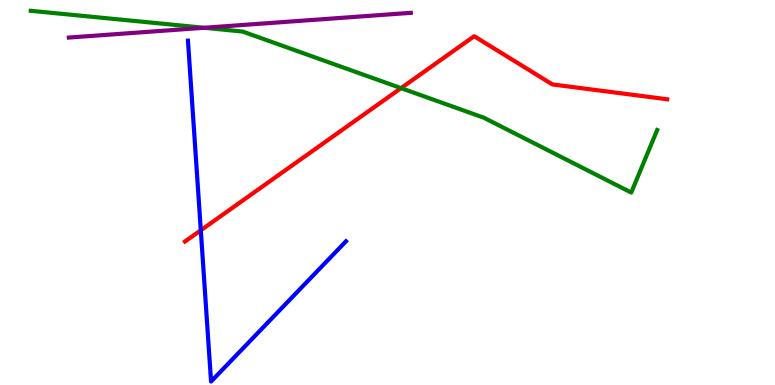[{'lines': ['blue', 'red'], 'intersections': [{'x': 2.59, 'y': 4.02}]}, {'lines': ['green', 'red'], 'intersections': [{'x': 5.17, 'y': 7.71}]}, {'lines': ['purple', 'red'], 'intersections': []}, {'lines': ['blue', 'green'], 'intersections': []}, {'lines': ['blue', 'purple'], 'intersections': []}, {'lines': ['green', 'purple'], 'intersections': [{'x': 2.63, 'y': 9.28}]}]